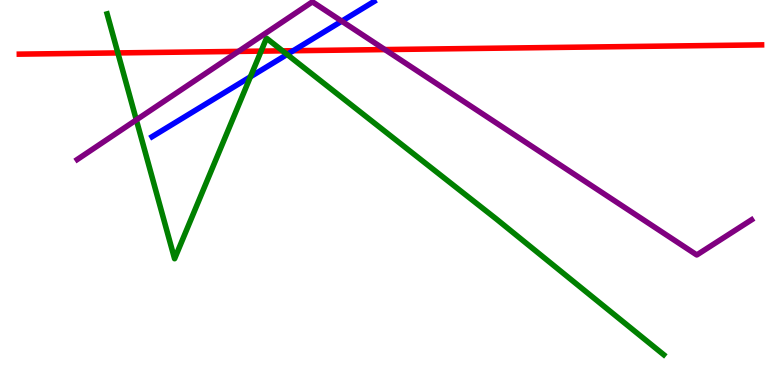[{'lines': ['blue', 'red'], 'intersections': [{'x': 3.78, 'y': 8.68}]}, {'lines': ['green', 'red'], 'intersections': [{'x': 1.52, 'y': 8.63}, {'x': 3.37, 'y': 8.67}, {'x': 3.65, 'y': 8.68}]}, {'lines': ['purple', 'red'], 'intersections': [{'x': 3.08, 'y': 8.66}, {'x': 4.97, 'y': 8.71}]}, {'lines': ['blue', 'green'], 'intersections': [{'x': 3.23, 'y': 8.01}, {'x': 3.7, 'y': 8.59}]}, {'lines': ['blue', 'purple'], 'intersections': [{'x': 4.41, 'y': 9.45}]}, {'lines': ['green', 'purple'], 'intersections': [{'x': 1.76, 'y': 6.89}]}]